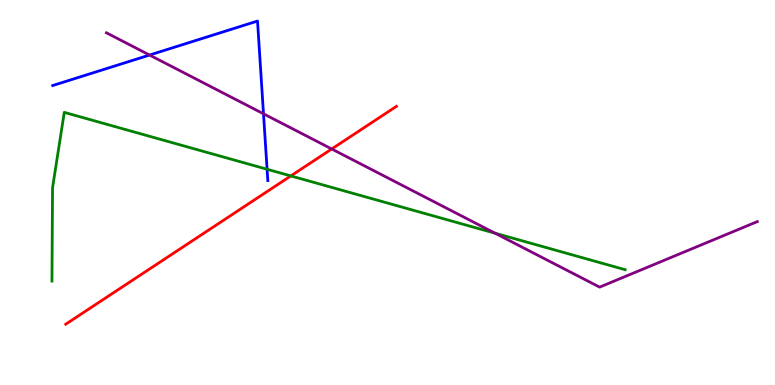[{'lines': ['blue', 'red'], 'intersections': []}, {'lines': ['green', 'red'], 'intersections': [{'x': 3.75, 'y': 5.43}]}, {'lines': ['purple', 'red'], 'intersections': [{'x': 4.28, 'y': 6.13}]}, {'lines': ['blue', 'green'], 'intersections': [{'x': 3.45, 'y': 5.6}]}, {'lines': ['blue', 'purple'], 'intersections': [{'x': 1.93, 'y': 8.57}, {'x': 3.4, 'y': 7.04}]}, {'lines': ['green', 'purple'], 'intersections': [{'x': 6.39, 'y': 3.94}]}]